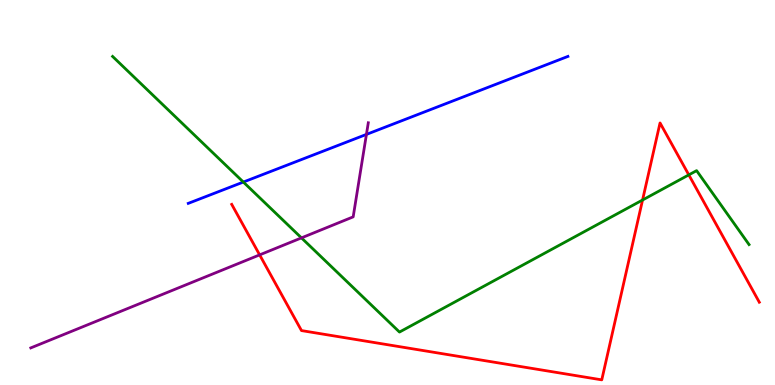[{'lines': ['blue', 'red'], 'intersections': []}, {'lines': ['green', 'red'], 'intersections': [{'x': 8.29, 'y': 4.81}, {'x': 8.89, 'y': 5.46}]}, {'lines': ['purple', 'red'], 'intersections': [{'x': 3.35, 'y': 3.38}]}, {'lines': ['blue', 'green'], 'intersections': [{'x': 3.14, 'y': 5.27}]}, {'lines': ['blue', 'purple'], 'intersections': [{'x': 4.73, 'y': 6.51}]}, {'lines': ['green', 'purple'], 'intersections': [{'x': 3.89, 'y': 3.82}]}]